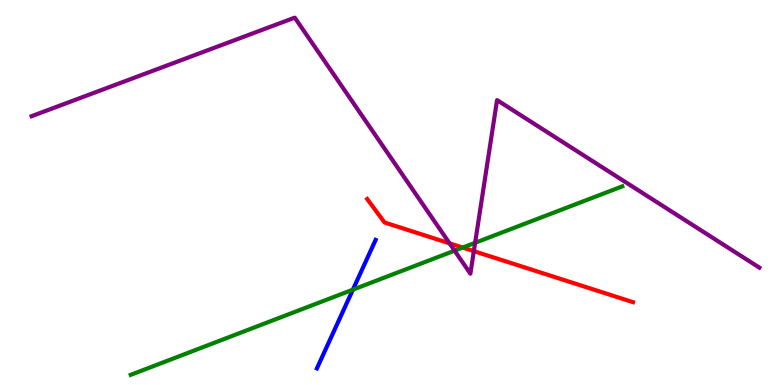[{'lines': ['blue', 'red'], 'intersections': []}, {'lines': ['green', 'red'], 'intersections': [{'x': 5.97, 'y': 3.57}]}, {'lines': ['purple', 'red'], 'intersections': [{'x': 5.8, 'y': 3.68}, {'x': 6.11, 'y': 3.48}]}, {'lines': ['blue', 'green'], 'intersections': [{'x': 4.55, 'y': 2.48}]}, {'lines': ['blue', 'purple'], 'intersections': []}, {'lines': ['green', 'purple'], 'intersections': [{'x': 5.87, 'y': 3.49}, {'x': 6.13, 'y': 3.69}]}]